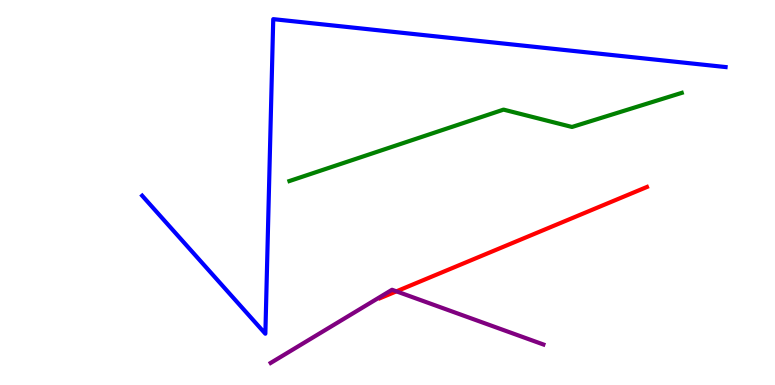[{'lines': ['blue', 'red'], 'intersections': []}, {'lines': ['green', 'red'], 'intersections': []}, {'lines': ['purple', 'red'], 'intersections': [{'x': 5.12, 'y': 2.43}]}, {'lines': ['blue', 'green'], 'intersections': []}, {'lines': ['blue', 'purple'], 'intersections': []}, {'lines': ['green', 'purple'], 'intersections': []}]